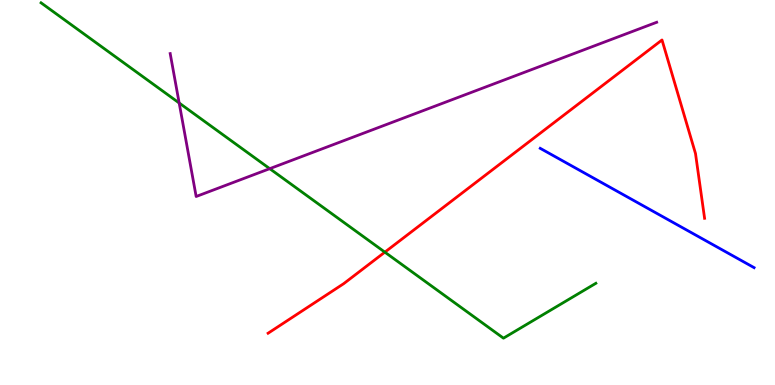[{'lines': ['blue', 'red'], 'intersections': []}, {'lines': ['green', 'red'], 'intersections': [{'x': 4.97, 'y': 3.45}]}, {'lines': ['purple', 'red'], 'intersections': []}, {'lines': ['blue', 'green'], 'intersections': []}, {'lines': ['blue', 'purple'], 'intersections': []}, {'lines': ['green', 'purple'], 'intersections': [{'x': 2.31, 'y': 7.33}, {'x': 3.48, 'y': 5.62}]}]